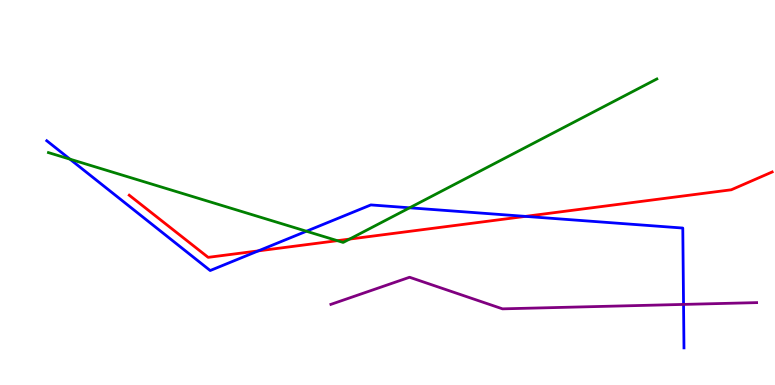[{'lines': ['blue', 'red'], 'intersections': [{'x': 3.33, 'y': 3.48}, {'x': 6.78, 'y': 4.38}]}, {'lines': ['green', 'red'], 'intersections': [{'x': 4.35, 'y': 3.75}, {'x': 4.51, 'y': 3.79}]}, {'lines': ['purple', 'red'], 'intersections': []}, {'lines': ['blue', 'green'], 'intersections': [{'x': 0.902, 'y': 5.87}, {'x': 3.95, 'y': 3.99}, {'x': 5.29, 'y': 4.6}]}, {'lines': ['blue', 'purple'], 'intersections': [{'x': 8.82, 'y': 2.09}]}, {'lines': ['green', 'purple'], 'intersections': []}]